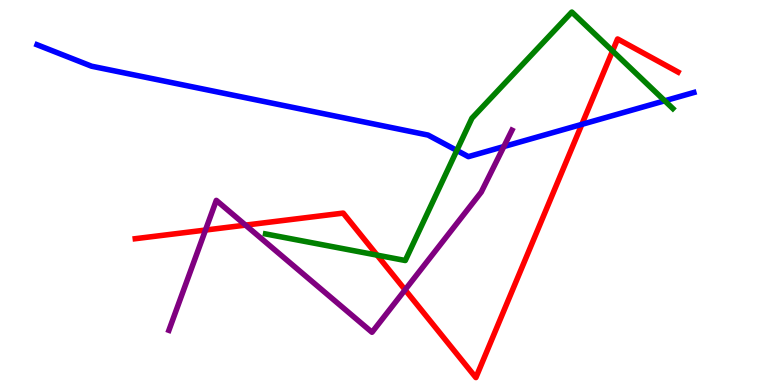[{'lines': ['blue', 'red'], 'intersections': [{'x': 7.51, 'y': 6.77}]}, {'lines': ['green', 'red'], 'intersections': [{'x': 4.87, 'y': 3.37}, {'x': 7.9, 'y': 8.68}]}, {'lines': ['purple', 'red'], 'intersections': [{'x': 2.65, 'y': 4.02}, {'x': 3.17, 'y': 4.15}, {'x': 5.23, 'y': 2.47}]}, {'lines': ['blue', 'green'], 'intersections': [{'x': 5.89, 'y': 6.09}, {'x': 8.58, 'y': 7.38}]}, {'lines': ['blue', 'purple'], 'intersections': [{'x': 6.5, 'y': 6.19}]}, {'lines': ['green', 'purple'], 'intersections': []}]